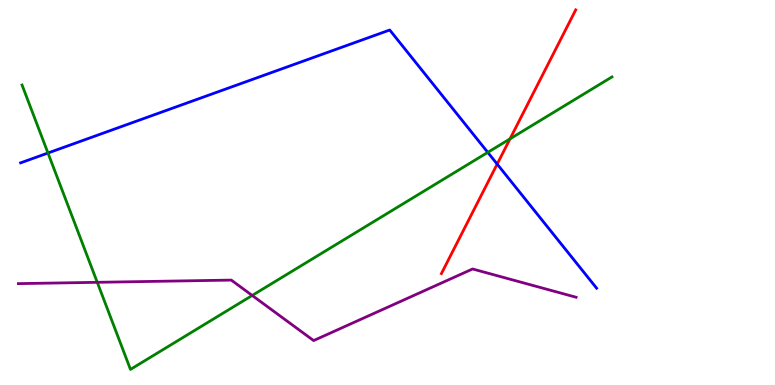[{'lines': ['blue', 'red'], 'intersections': [{'x': 6.42, 'y': 5.74}]}, {'lines': ['green', 'red'], 'intersections': [{'x': 6.58, 'y': 6.39}]}, {'lines': ['purple', 'red'], 'intersections': []}, {'lines': ['blue', 'green'], 'intersections': [{'x': 0.619, 'y': 6.03}, {'x': 6.29, 'y': 6.04}]}, {'lines': ['blue', 'purple'], 'intersections': []}, {'lines': ['green', 'purple'], 'intersections': [{'x': 1.26, 'y': 2.67}, {'x': 3.25, 'y': 2.33}]}]